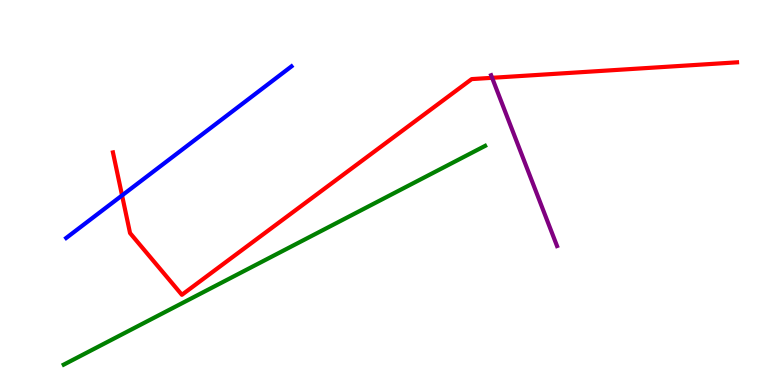[{'lines': ['blue', 'red'], 'intersections': [{'x': 1.57, 'y': 4.92}]}, {'lines': ['green', 'red'], 'intersections': []}, {'lines': ['purple', 'red'], 'intersections': [{'x': 6.35, 'y': 7.98}]}, {'lines': ['blue', 'green'], 'intersections': []}, {'lines': ['blue', 'purple'], 'intersections': []}, {'lines': ['green', 'purple'], 'intersections': []}]